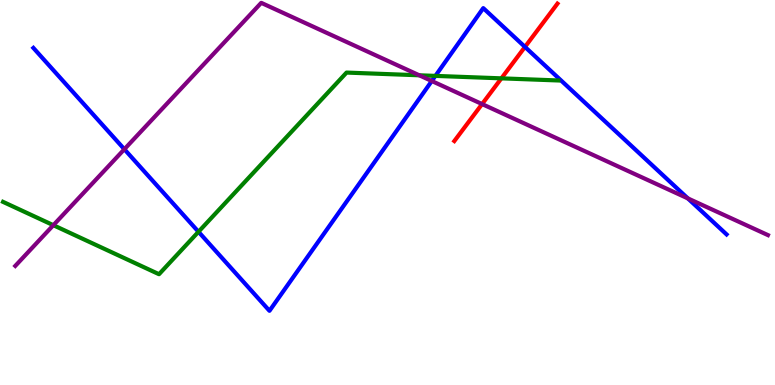[{'lines': ['blue', 'red'], 'intersections': [{'x': 6.77, 'y': 8.78}]}, {'lines': ['green', 'red'], 'intersections': [{'x': 6.47, 'y': 7.96}]}, {'lines': ['purple', 'red'], 'intersections': [{'x': 6.22, 'y': 7.3}]}, {'lines': ['blue', 'green'], 'intersections': [{'x': 2.56, 'y': 3.98}, {'x': 5.62, 'y': 8.03}]}, {'lines': ['blue', 'purple'], 'intersections': [{'x': 1.6, 'y': 6.12}, {'x': 5.57, 'y': 7.9}, {'x': 8.88, 'y': 4.85}]}, {'lines': ['green', 'purple'], 'intersections': [{'x': 0.688, 'y': 4.15}, {'x': 5.41, 'y': 8.04}]}]